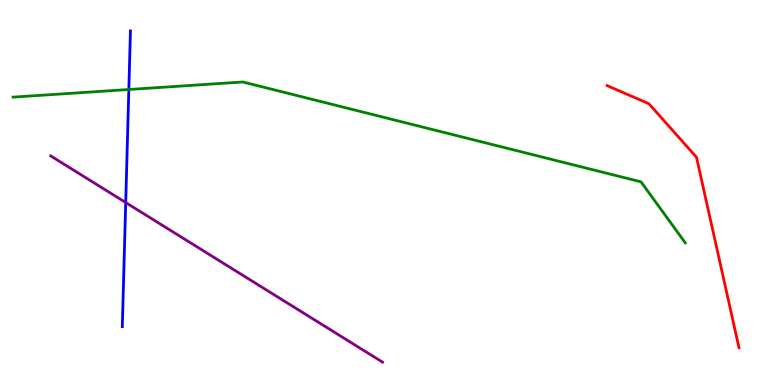[{'lines': ['blue', 'red'], 'intersections': []}, {'lines': ['green', 'red'], 'intersections': []}, {'lines': ['purple', 'red'], 'intersections': []}, {'lines': ['blue', 'green'], 'intersections': [{'x': 1.66, 'y': 7.68}]}, {'lines': ['blue', 'purple'], 'intersections': [{'x': 1.62, 'y': 4.74}]}, {'lines': ['green', 'purple'], 'intersections': []}]